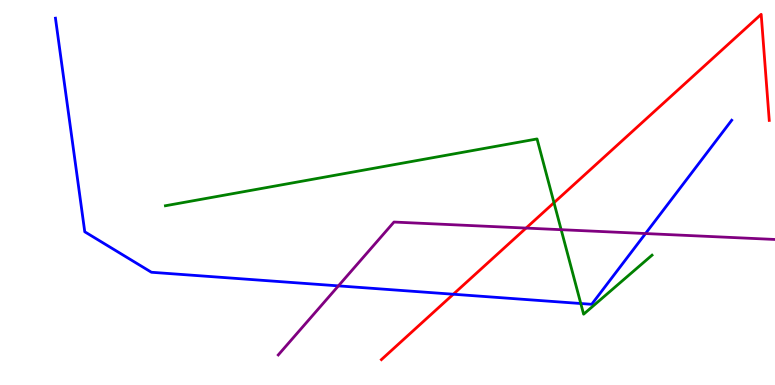[{'lines': ['blue', 'red'], 'intersections': [{'x': 5.85, 'y': 2.36}]}, {'lines': ['green', 'red'], 'intersections': [{'x': 7.15, 'y': 4.74}]}, {'lines': ['purple', 'red'], 'intersections': [{'x': 6.79, 'y': 4.08}]}, {'lines': ['blue', 'green'], 'intersections': [{'x': 7.49, 'y': 2.12}]}, {'lines': ['blue', 'purple'], 'intersections': [{'x': 4.37, 'y': 2.57}, {'x': 8.33, 'y': 3.93}]}, {'lines': ['green', 'purple'], 'intersections': [{'x': 7.24, 'y': 4.03}]}]